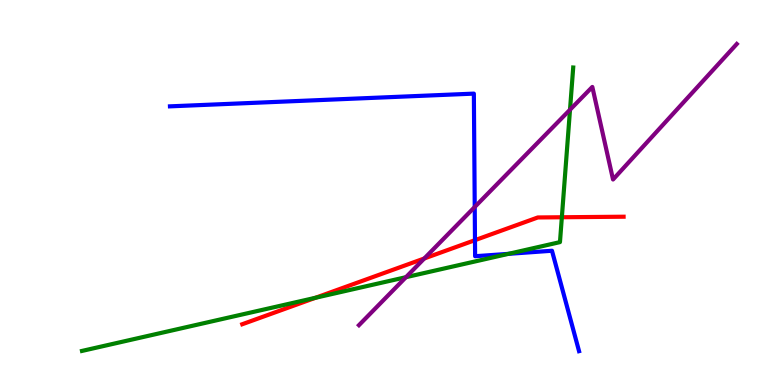[{'lines': ['blue', 'red'], 'intersections': [{'x': 6.13, 'y': 3.76}]}, {'lines': ['green', 'red'], 'intersections': [{'x': 4.07, 'y': 2.27}, {'x': 7.25, 'y': 4.36}]}, {'lines': ['purple', 'red'], 'intersections': [{'x': 5.47, 'y': 3.29}]}, {'lines': ['blue', 'green'], 'intersections': [{'x': 6.56, 'y': 3.41}]}, {'lines': ['blue', 'purple'], 'intersections': [{'x': 6.13, 'y': 4.62}]}, {'lines': ['green', 'purple'], 'intersections': [{'x': 5.24, 'y': 2.8}, {'x': 7.35, 'y': 7.15}]}]